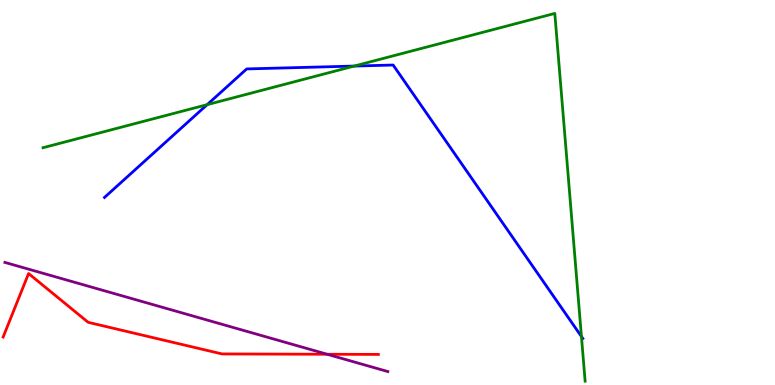[{'lines': ['blue', 'red'], 'intersections': []}, {'lines': ['green', 'red'], 'intersections': []}, {'lines': ['purple', 'red'], 'intersections': [{'x': 4.22, 'y': 0.798}]}, {'lines': ['blue', 'green'], 'intersections': [{'x': 2.67, 'y': 7.28}, {'x': 4.57, 'y': 8.28}, {'x': 7.5, 'y': 1.26}]}, {'lines': ['blue', 'purple'], 'intersections': []}, {'lines': ['green', 'purple'], 'intersections': []}]